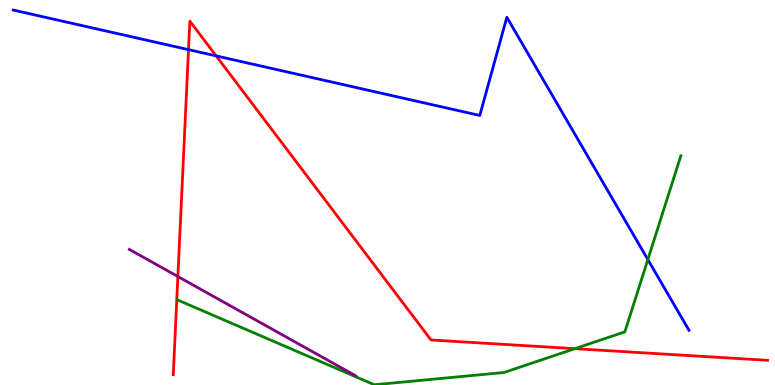[{'lines': ['blue', 'red'], 'intersections': [{'x': 2.43, 'y': 8.71}, {'x': 2.79, 'y': 8.55}]}, {'lines': ['green', 'red'], 'intersections': [{'x': 7.42, 'y': 0.944}]}, {'lines': ['purple', 'red'], 'intersections': [{'x': 2.3, 'y': 2.82}]}, {'lines': ['blue', 'green'], 'intersections': [{'x': 8.36, 'y': 3.26}]}, {'lines': ['blue', 'purple'], 'intersections': []}, {'lines': ['green', 'purple'], 'intersections': []}]